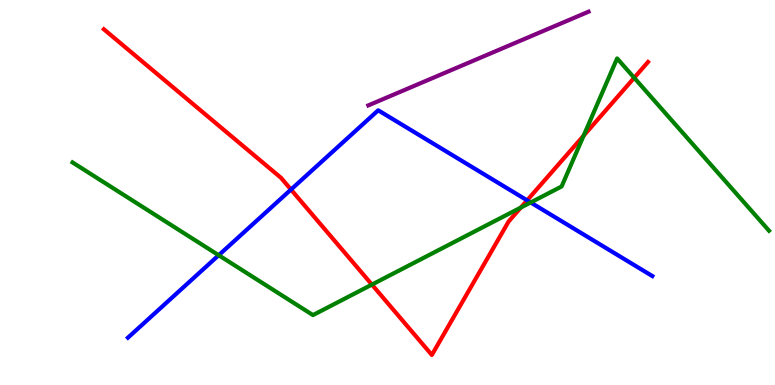[{'lines': ['blue', 'red'], 'intersections': [{'x': 3.75, 'y': 5.08}, {'x': 6.8, 'y': 4.8}]}, {'lines': ['green', 'red'], 'intersections': [{'x': 4.8, 'y': 2.61}, {'x': 6.72, 'y': 4.61}, {'x': 7.53, 'y': 6.48}, {'x': 8.18, 'y': 7.98}]}, {'lines': ['purple', 'red'], 'intersections': []}, {'lines': ['blue', 'green'], 'intersections': [{'x': 2.82, 'y': 3.37}, {'x': 6.85, 'y': 4.74}]}, {'lines': ['blue', 'purple'], 'intersections': []}, {'lines': ['green', 'purple'], 'intersections': []}]